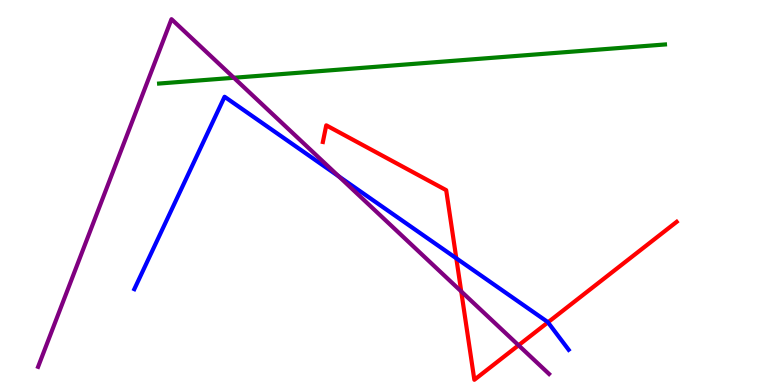[{'lines': ['blue', 'red'], 'intersections': [{'x': 5.89, 'y': 3.29}, {'x': 7.07, 'y': 1.63}]}, {'lines': ['green', 'red'], 'intersections': []}, {'lines': ['purple', 'red'], 'intersections': [{'x': 5.95, 'y': 2.43}, {'x': 6.69, 'y': 1.03}]}, {'lines': ['blue', 'green'], 'intersections': []}, {'lines': ['blue', 'purple'], 'intersections': [{'x': 4.37, 'y': 5.42}]}, {'lines': ['green', 'purple'], 'intersections': [{'x': 3.02, 'y': 7.98}]}]